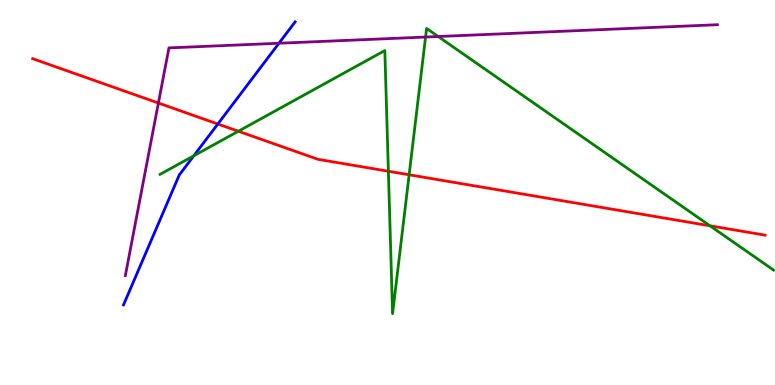[{'lines': ['blue', 'red'], 'intersections': [{'x': 2.81, 'y': 6.78}]}, {'lines': ['green', 'red'], 'intersections': [{'x': 3.08, 'y': 6.59}, {'x': 5.01, 'y': 5.55}, {'x': 5.28, 'y': 5.46}, {'x': 9.16, 'y': 4.14}]}, {'lines': ['purple', 'red'], 'intersections': [{'x': 2.04, 'y': 7.32}]}, {'lines': ['blue', 'green'], 'intersections': [{'x': 2.5, 'y': 5.95}]}, {'lines': ['blue', 'purple'], 'intersections': [{'x': 3.6, 'y': 8.88}]}, {'lines': ['green', 'purple'], 'intersections': [{'x': 5.49, 'y': 9.04}, {'x': 5.65, 'y': 9.05}]}]